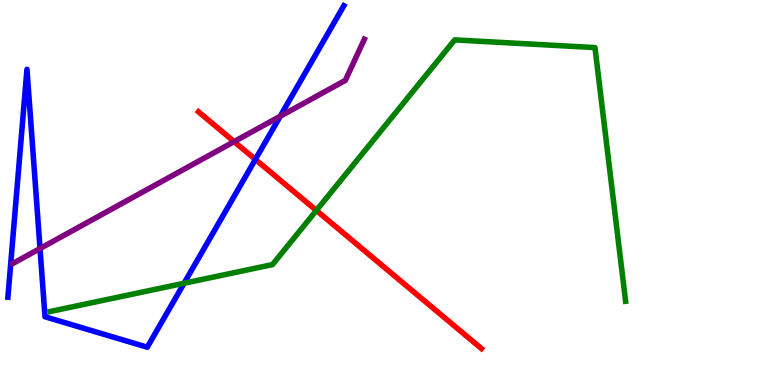[{'lines': ['blue', 'red'], 'intersections': [{'x': 3.3, 'y': 5.86}]}, {'lines': ['green', 'red'], 'intersections': [{'x': 4.08, 'y': 4.53}]}, {'lines': ['purple', 'red'], 'intersections': [{'x': 3.02, 'y': 6.32}]}, {'lines': ['blue', 'green'], 'intersections': [{'x': 2.38, 'y': 2.64}]}, {'lines': ['blue', 'purple'], 'intersections': [{'x': 0.516, 'y': 3.55}, {'x': 3.62, 'y': 6.98}]}, {'lines': ['green', 'purple'], 'intersections': []}]